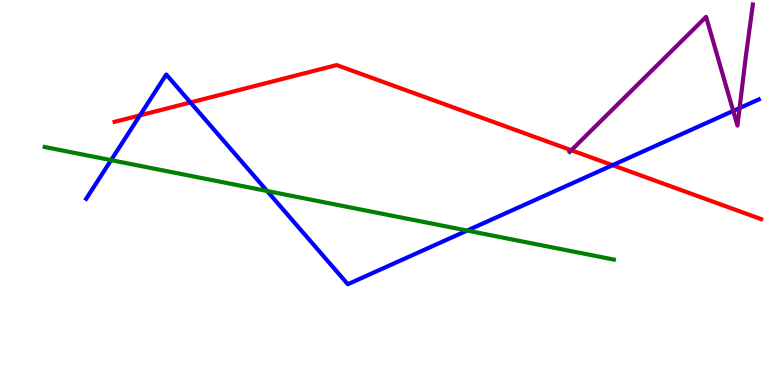[{'lines': ['blue', 'red'], 'intersections': [{'x': 1.81, 'y': 7.0}, {'x': 2.46, 'y': 7.34}, {'x': 7.9, 'y': 5.71}]}, {'lines': ['green', 'red'], 'intersections': []}, {'lines': ['purple', 'red'], 'intersections': [{'x': 7.37, 'y': 6.1}]}, {'lines': ['blue', 'green'], 'intersections': [{'x': 1.43, 'y': 5.84}, {'x': 3.45, 'y': 5.04}, {'x': 6.03, 'y': 4.01}]}, {'lines': ['blue', 'purple'], 'intersections': [{'x': 9.46, 'y': 7.12}, {'x': 9.54, 'y': 7.19}]}, {'lines': ['green', 'purple'], 'intersections': []}]